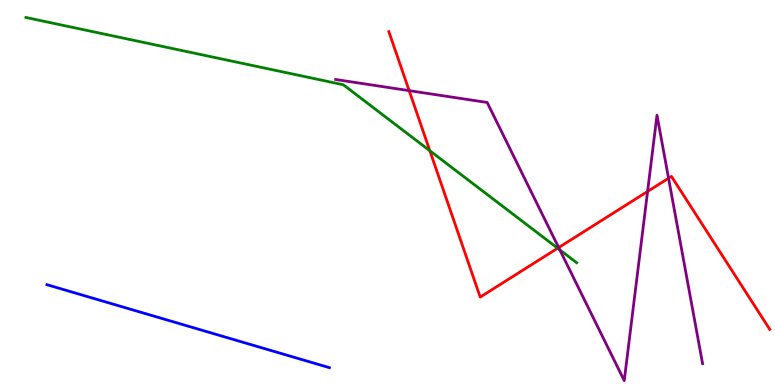[{'lines': ['blue', 'red'], 'intersections': []}, {'lines': ['green', 'red'], 'intersections': [{'x': 5.55, 'y': 6.08}, {'x': 7.2, 'y': 3.55}]}, {'lines': ['purple', 'red'], 'intersections': [{'x': 5.28, 'y': 7.65}, {'x': 7.21, 'y': 3.57}, {'x': 8.36, 'y': 5.03}, {'x': 8.63, 'y': 5.37}]}, {'lines': ['blue', 'green'], 'intersections': []}, {'lines': ['blue', 'purple'], 'intersections': []}, {'lines': ['green', 'purple'], 'intersections': [{'x': 7.22, 'y': 3.51}]}]